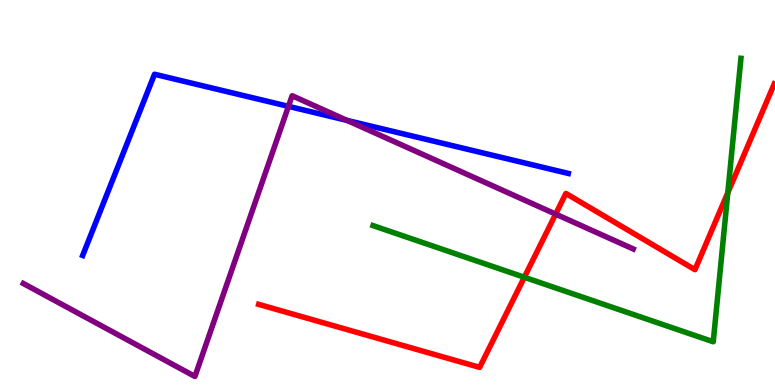[{'lines': ['blue', 'red'], 'intersections': []}, {'lines': ['green', 'red'], 'intersections': [{'x': 6.77, 'y': 2.8}, {'x': 9.39, 'y': 4.99}]}, {'lines': ['purple', 'red'], 'intersections': [{'x': 7.17, 'y': 4.44}]}, {'lines': ['blue', 'green'], 'intersections': []}, {'lines': ['blue', 'purple'], 'intersections': [{'x': 3.72, 'y': 7.24}, {'x': 4.48, 'y': 6.87}]}, {'lines': ['green', 'purple'], 'intersections': []}]